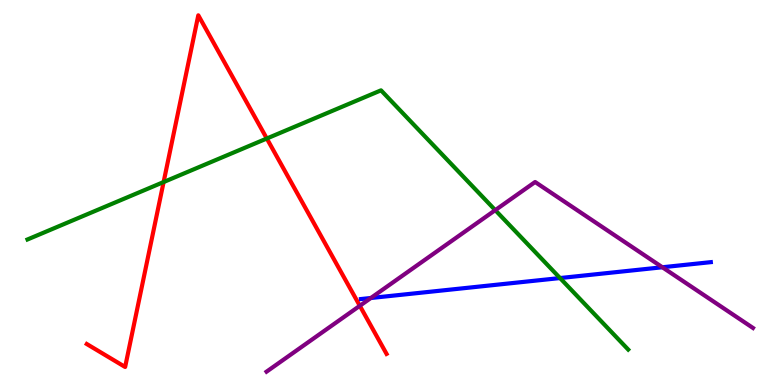[{'lines': ['blue', 'red'], 'intersections': []}, {'lines': ['green', 'red'], 'intersections': [{'x': 2.11, 'y': 5.27}, {'x': 3.44, 'y': 6.4}]}, {'lines': ['purple', 'red'], 'intersections': [{'x': 4.64, 'y': 2.06}]}, {'lines': ['blue', 'green'], 'intersections': [{'x': 7.23, 'y': 2.78}]}, {'lines': ['blue', 'purple'], 'intersections': [{'x': 4.79, 'y': 2.26}, {'x': 8.55, 'y': 3.06}]}, {'lines': ['green', 'purple'], 'intersections': [{'x': 6.39, 'y': 4.54}]}]